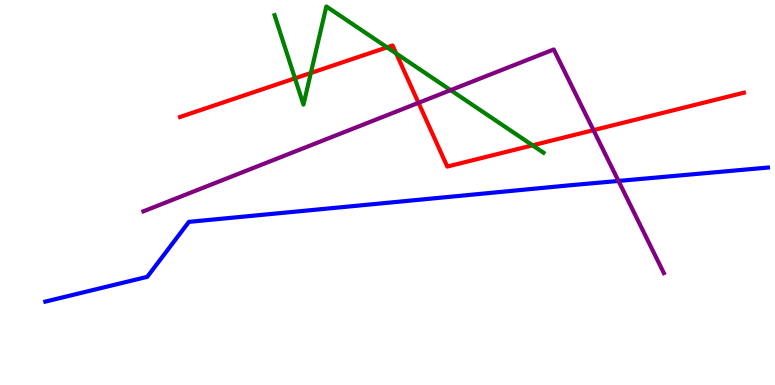[{'lines': ['blue', 'red'], 'intersections': []}, {'lines': ['green', 'red'], 'intersections': [{'x': 3.81, 'y': 7.97}, {'x': 4.01, 'y': 8.1}, {'x': 4.99, 'y': 8.77}, {'x': 5.11, 'y': 8.61}, {'x': 6.87, 'y': 6.23}]}, {'lines': ['purple', 'red'], 'intersections': [{'x': 5.4, 'y': 7.33}, {'x': 7.66, 'y': 6.62}]}, {'lines': ['blue', 'green'], 'intersections': []}, {'lines': ['blue', 'purple'], 'intersections': [{'x': 7.98, 'y': 5.3}]}, {'lines': ['green', 'purple'], 'intersections': [{'x': 5.81, 'y': 7.66}]}]